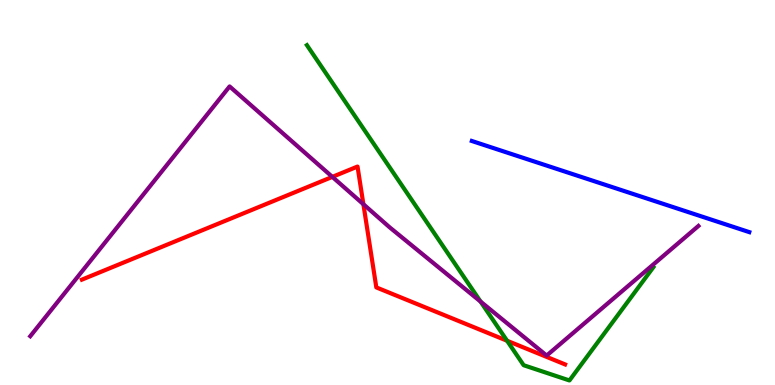[{'lines': ['blue', 'red'], 'intersections': []}, {'lines': ['green', 'red'], 'intersections': [{'x': 6.54, 'y': 1.15}]}, {'lines': ['purple', 'red'], 'intersections': [{'x': 4.29, 'y': 5.41}, {'x': 4.69, 'y': 4.7}]}, {'lines': ['blue', 'green'], 'intersections': []}, {'lines': ['blue', 'purple'], 'intersections': []}, {'lines': ['green', 'purple'], 'intersections': [{'x': 6.2, 'y': 2.17}]}]